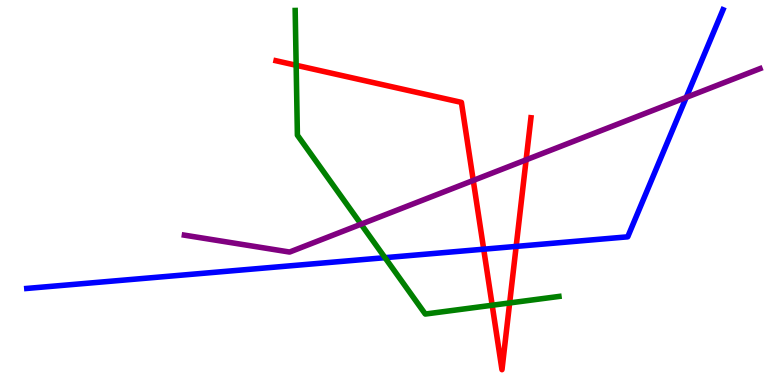[{'lines': ['blue', 'red'], 'intersections': [{'x': 6.24, 'y': 3.53}, {'x': 6.66, 'y': 3.6}]}, {'lines': ['green', 'red'], 'intersections': [{'x': 3.82, 'y': 8.3}, {'x': 6.35, 'y': 2.07}, {'x': 6.58, 'y': 2.13}]}, {'lines': ['purple', 'red'], 'intersections': [{'x': 6.11, 'y': 5.31}, {'x': 6.79, 'y': 5.85}]}, {'lines': ['blue', 'green'], 'intersections': [{'x': 4.97, 'y': 3.31}]}, {'lines': ['blue', 'purple'], 'intersections': [{'x': 8.85, 'y': 7.47}]}, {'lines': ['green', 'purple'], 'intersections': [{'x': 4.66, 'y': 4.18}]}]